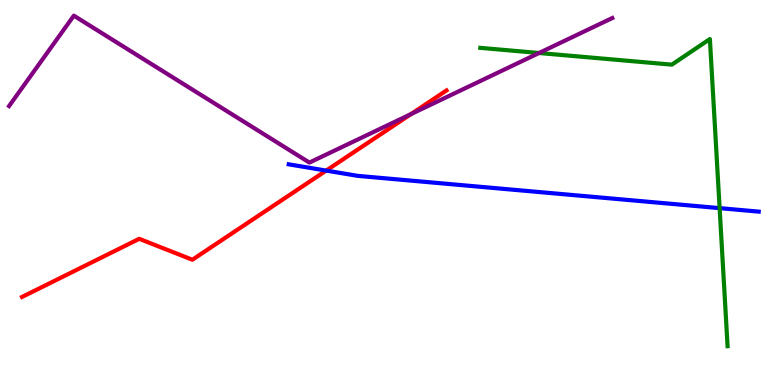[{'lines': ['blue', 'red'], 'intersections': [{'x': 4.21, 'y': 5.57}]}, {'lines': ['green', 'red'], 'intersections': []}, {'lines': ['purple', 'red'], 'intersections': [{'x': 5.3, 'y': 7.04}]}, {'lines': ['blue', 'green'], 'intersections': [{'x': 9.29, 'y': 4.59}]}, {'lines': ['blue', 'purple'], 'intersections': []}, {'lines': ['green', 'purple'], 'intersections': [{'x': 6.96, 'y': 8.62}]}]